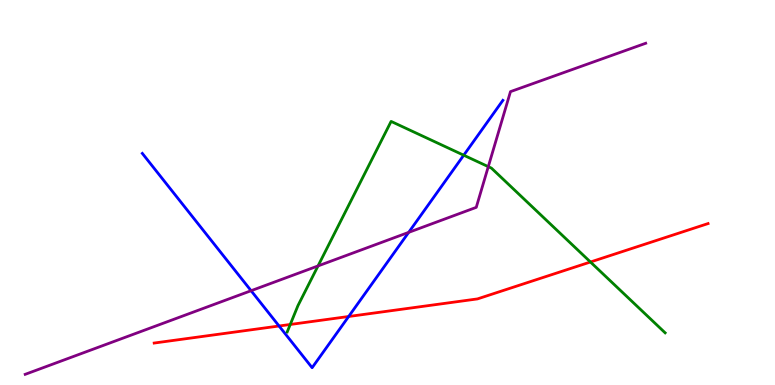[{'lines': ['blue', 'red'], 'intersections': [{'x': 3.6, 'y': 1.53}, {'x': 4.5, 'y': 1.78}]}, {'lines': ['green', 'red'], 'intersections': [{'x': 3.75, 'y': 1.57}, {'x': 7.62, 'y': 3.19}]}, {'lines': ['purple', 'red'], 'intersections': []}, {'lines': ['blue', 'green'], 'intersections': [{'x': 5.98, 'y': 5.97}]}, {'lines': ['blue', 'purple'], 'intersections': [{'x': 3.24, 'y': 2.45}, {'x': 5.27, 'y': 3.96}]}, {'lines': ['green', 'purple'], 'intersections': [{'x': 4.1, 'y': 3.09}, {'x': 6.3, 'y': 5.67}]}]